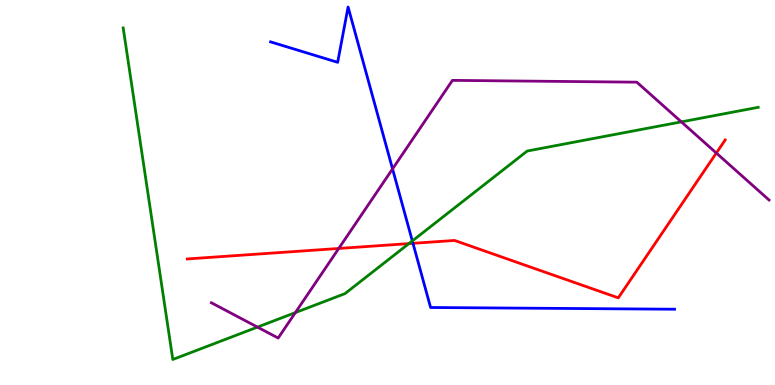[{'lines': ['blue', 'red'], 'intersections': [{'x': 5.33, 'y': 3.68}]}, {'lines': ['green', 'red'], 'intersections': [{'x': 5.28, 'y': 3.67}]}, {'lines': ['purple', 'red'], 'intersections': [{'x': 4.37, 'y': 3.55}, {'x': 9.24, 'y': 6.03}]}, {'lines': ['blue', 'green'], 'intersections': [{'x': 5.32, 'y': 3.74}]}, {'lines': ['blue', 'purple'], 'intersections': [{'x': 5.07, 'y': 5.61}]}, {'lines': ['green', 'purple'], 'intersections': [{'x': 3.32, 'y': 1.5}, {'x': 3.81, 'y': 1.88}, {'x': 8.79, 'y': 6.83}]}]